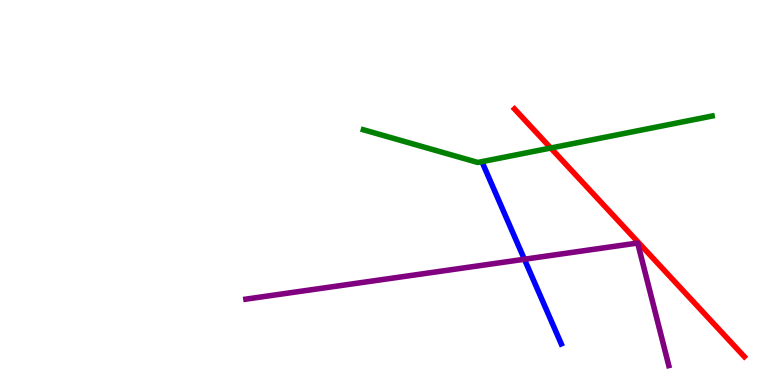[{'lines': ['blue', 'red'], 'intersections': []}, {'lines': ['green', 'red'], 'intersections': [{'x': 7.11, 'y': 6.16}]}, {'lines': ['purple', 'red'], 'intersections': []}, {'lines': ['blue', 'green'], 'intersections': []}, {'lines': ['blue', 'purple'], 'intersections': [{'x': 6.77, 'y': 3.27}]}, {'lines': ['green', 'purple'], 'intersections': []}]